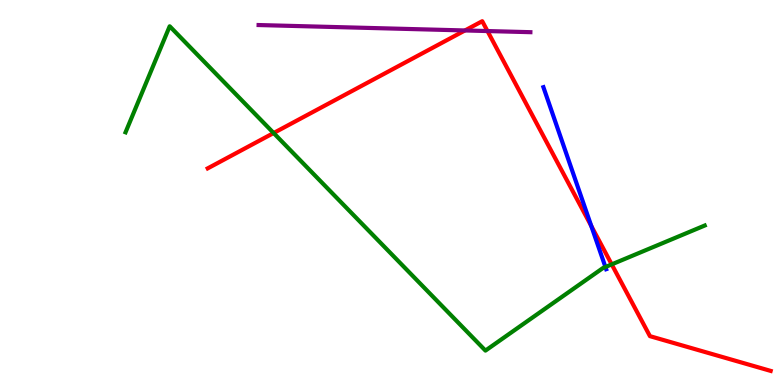[{'lines': ['blue', 'red'], 'intersections': [{'x': 7.63, 'y': 4.13}]}, {'lines': ['green', 'red'], 'intersections': [{'x': 3.53, 'y': 6.54}, {'x': 7.89, 'y': 3.13}]}, {'lines': ['purple', 'red'], 'intersections': [{'x': 6.0, 'y': 9.21}, {'x': 6.29, 'y': 9.19}]}, {'lines': ['blue', 'green'], 'intersections': [{'x': 7.81, 'y': 3.06}]}, {'lines': ['blue', 'purple'], 'intersections': []}, {'lines': ['green', 'purple'], 'intersections': []}]